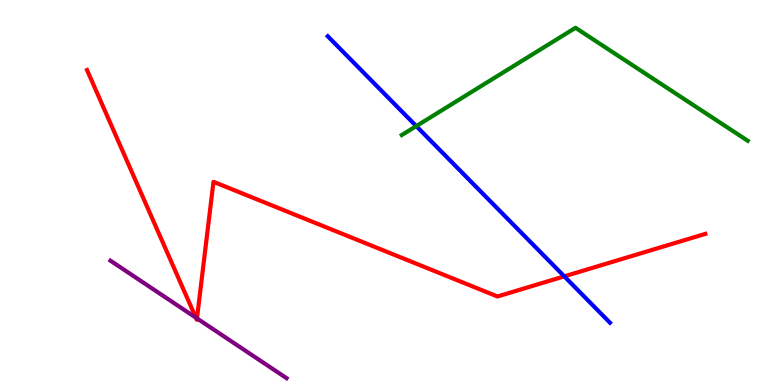[{'lines': ['blue', 'red'], 'intersections': [{'x': 7.28, 'y': 2.82}]}, {'lines': ['green', 'red'], 'intersections': []}, {'lines': ['purple', 'red'], 'intersections': [{'x': 2.53, 'y': 1.75}, {'x': 2.54, 'y': 1.73}]}, {'lines': ['blue', 'green'], 'intersections': [{'x': 5.37, 'y': 6.72}]}, {'lines': ['blue', 'purple'], 'intersections': []}, {'lines': ['green', 'purple'], 'intersections': []}]